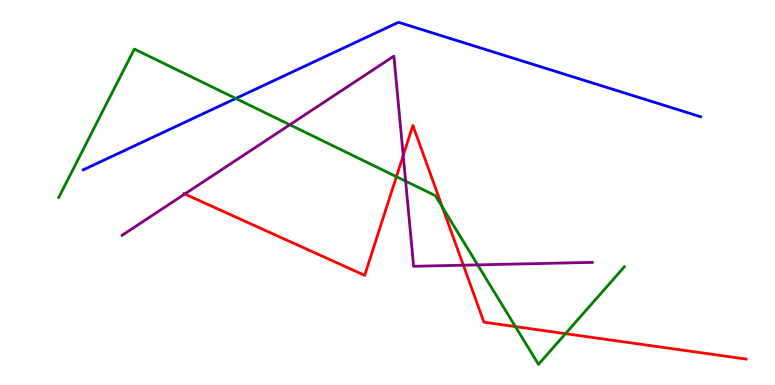[{'lines': ['blue', 'red'], 'intersections': []}, {'lines': ['green', 'red'], 'intersections': [{'x': 5.11, 'y': 5.41}, {'x': 5.71, 'y': 4.62}, {'x': 6.65, 'y': 1.52}, {'x': 7.3, 'y': 1.33}]}, {'lines': ['purple', 'red'], 'intersections': [{'x': 2.38, 'y': 4.96}, {'x': 5.2, 'y': 5.96}, {'x': 5.98, 'y': 3.11}]}, {'lines': ['blue', 'green'], 'intersections': [{'x': 3.04, 'y': 7.44}]}, {'lines': ['blue', 'purple'], 'intersections': []}, {'lines': ['green', 'purple'], 'intersections': [{'x': 3.74, 'y': 6.76}, {'x': 5.23, 'y': 5.29}, {'x': 6.16, 'y': 3.12}]}]